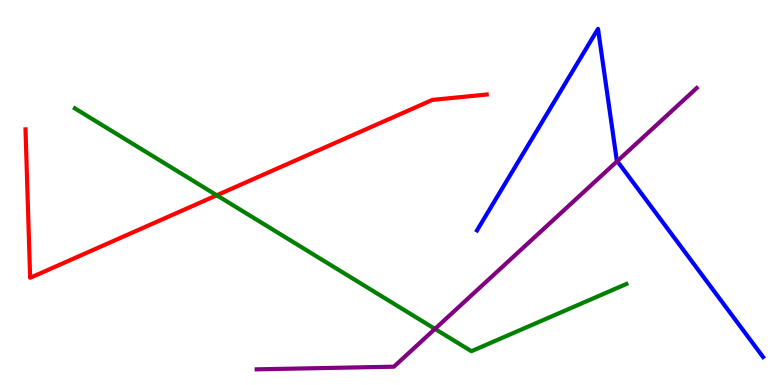[{'lines': ['blue', 'red'], 'intersections': []}, {'lines': ['green', 'red'], 'intersections': [{'x': 2.8, 'y': 4.93}]}, {'lines': ['purple', 'red'], 'intersections': []}, {'lines': ['blue', 'green'], 'intersections': []}, {'lines': ['blue', 'purple'], 'intersections': [{'x': 7.97, 'y': 5.81}]}, {'lines': ['green', 'purple'], 'intersections': [{'x': 5.61, 'y': 1.46}]}]